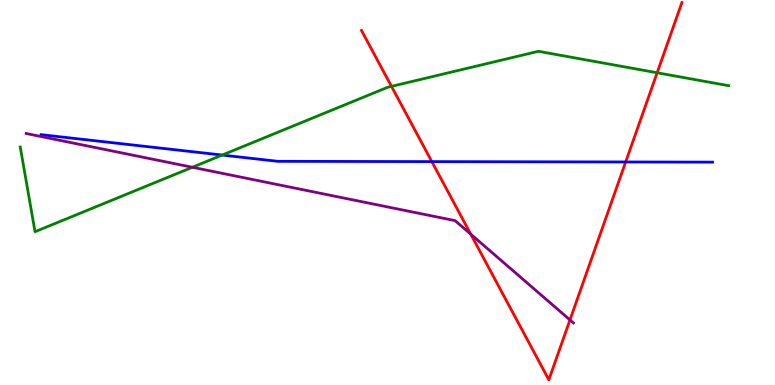[{'lines': ['blue', 'red'], 'intersections': [{'x': 5.57, 'y': 5.8}, {'x': 8.07, 'y': 5.79}]}, {'lines': ['green', 'red'], 'intersections': [{'x': 5.05, 'y': 7.76}, {'x': 8.48, 'y': 8.11}]}, {'lines': ['purple', 'red'], 'intersections': [{'x': 6.07, 'y': 3.92}, {'x': 7.35, 'y': 1.69}]}, {'lines': ['blue', 'green'], 'intersections': [{'x': 2.87, 'y': 5.97}]}, {'lines': ['blue', 'purple'], 'intersections': []}, {'lines': ['green', 'purple'], 'intersections': [{'x': 2.48, 'y': 5.66}]}]